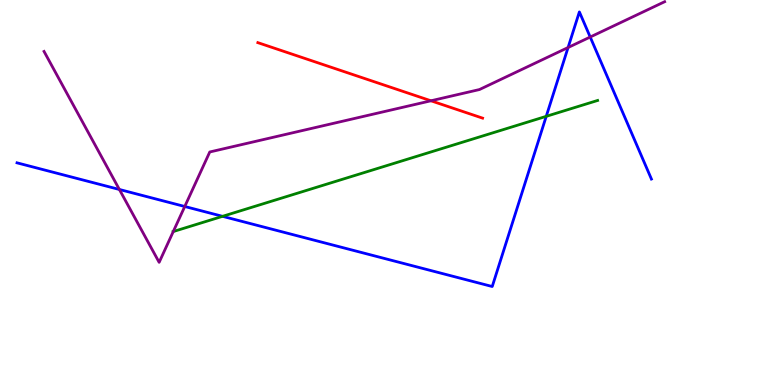[{'lines': ['blue', 'red'], 'intersections': []}, {'lines': ['green', 'red'], 'intersections': []}, {'lines': ['purple', 'red'], 'intersections': [{'x': 5.56, 'y': 7.38}]}, {'lines': ['blue', 'green'], 'intersections': [{'x': 2.87, 'y': 4.38}, {'x': 7.05, 'y': 6.98}]}, {'lines': ['blue', 'purple'], 'intersections': [{'x': 1.54, 'y': 5.08}, {'x': 2.38, 'y': 4.64}, {'x': 7.33, 'y': 8.77}, {'x': 7.62, 'y': 9.04}]}, {'lines': ['green', 'purple'], 'intersections': [{'x': 2.24, 'y': 3.99}]}]